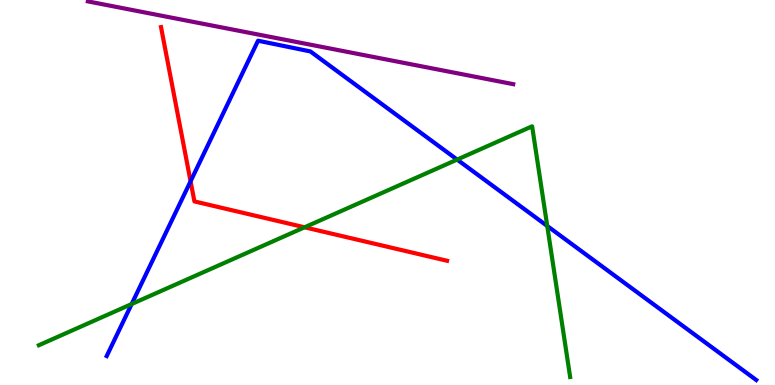[{'lines': ['blue', 'red'], 'intersections': [{'x': 2.46, 'y': 5.29}]}, {'lines': ['green', 'red'], 'intersections': [{'x': 3.93, 'y': 4.1}]}, {'lines': ['purple', 'red'], 'intersections': []}, {'lines': ['blue', 'green'], 'intersections': [{'x': 1.7, 'y': 2.1}, {'x': 5.9, 'y': 5.86}, {'x': 7.06, 'y': 4.13}]}, {'lines': ['blue', 'purple'], 'intersections': []}, {'lines': ['green', 'purple'], 'intersections': []}]